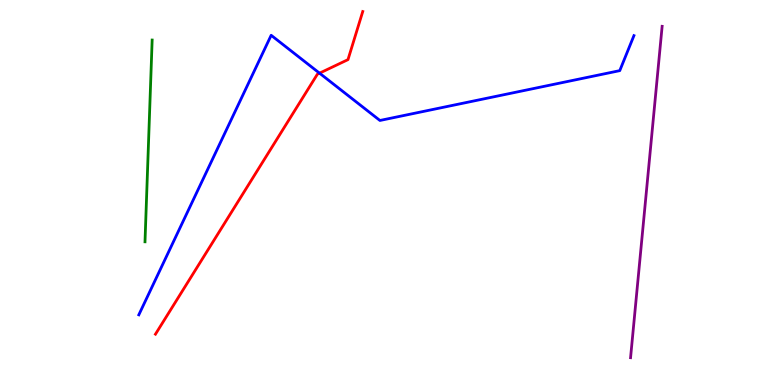[{'lines': ['blue', 'red'], 'intersections': [{'x': 4.12, 'y': 8.1}]}, {'lines': ['green', 'red'], 'intersections': []}, {'lines': ['purple', 'red'], 'intersections': []}, {'lines': ['blue', 'green'], 'intersections': []}, {'lines': ['blue', 'purple'], 'intersections': []}, {'lines': ['green', 'purple'], 'intersections': []}]